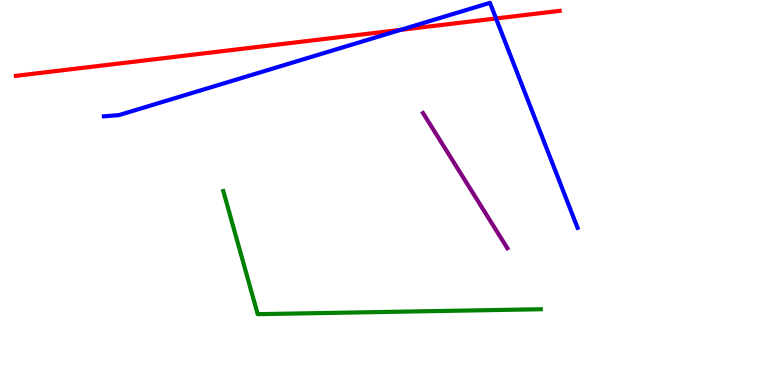[{'lines': ['blue', 'red'], 'intersections': [{'x': 5.17, 'y': 9.22}, {'x': 6.4, 'y': 9.52}]}, {'lines': ['green', 'red'], 'intersections': []}, {'lines': ['purple', 'red'], 'intersections': []}, {'lines': ['blue', 'green'], 'intersections': []}, {'lines': ['blue', 'purple'], 'intersections': []}, {'lines': ['green', 'purple'], 'intersections': []}]